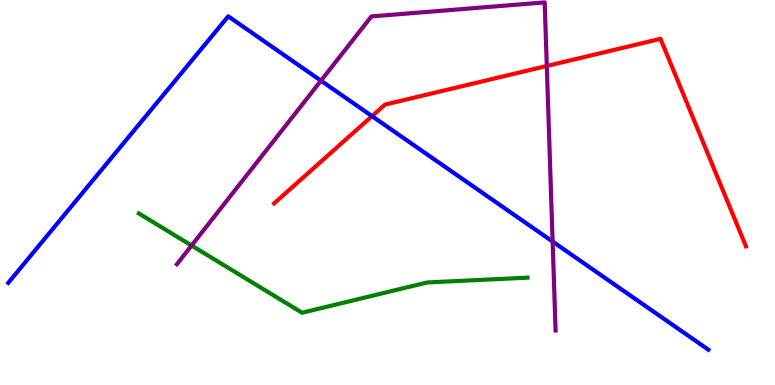[{'lines': ['blue', 'red'], 'intersections': [{'x': 4.8, 'y': 6.98}]}, {'lines': ['green', 'red'], 'intersections': []}, {'lines': ['purple', 'red'], 'intersections': [{'x': 7.06, 'y': 8.29}]}, {'lines': ['blue', 'green'], 'intersections': []}, {'lines': ['blue', 'purple'], 'intersections': [{'x': 4.14, 'y': 7.9}, {'x': 7.13, 'y': 3.73}]}, {'lines': ['green', 'purple'], 'intersections': [{'x': 2.47, 'y': 3.62}]}]